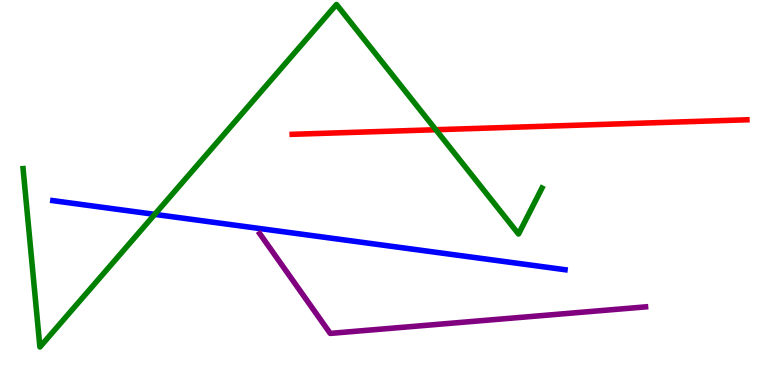[{'lines': ['blue', 'red'], 'intersections': []}, {'lines': ['green', 'red'], 'intersections': [{'x': 5.62, 'y': 6.63}]}, {'lines': ['purple', 'red'], 'intersections': []}, {'lines': ['blue', 'green'], 'intersections': [{'x': 2.0, 'y': 4.43}]}, {'lines': ['blue', 'purple'], 'intersections': []}, {'lines': ['green', 'purple'], 'intersections': []}]